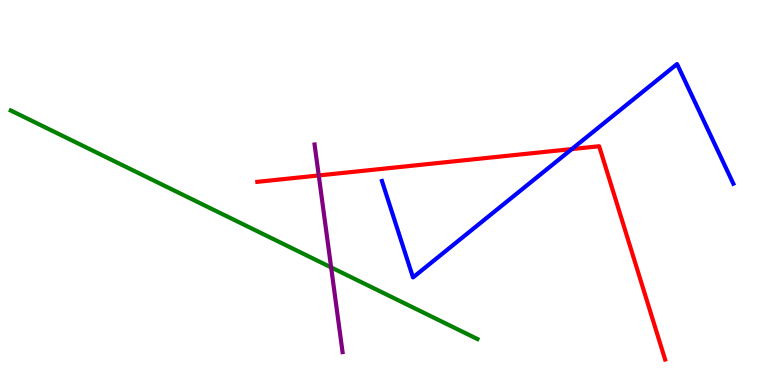[{'lines': ['blue', 'red'], 'intersections': [{'x': 7.38, 'y': 6.13}]}, {'lines': ['green', 'red'], 'intersections': []}, {'lines': ['purple', 'red'], 'intersections': [{'x': 4.11, 'y': 5.44}]}, {'lines': ['blue', 'green'], 'intersections': []}, {'lines': ['blue', 'purple'], 'intersections': []}, {'lines': ['green', 'purple'], 'intersections': [{'x': 4.27, 'y': 3.05}]}]